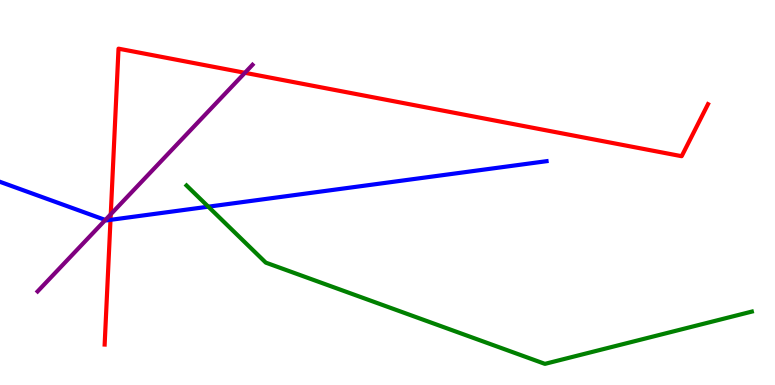[{'lines': ['blue', 'red'], 'intersections': [{'x': 1.43, 'y': 4.29}]}, {'lines': ['green', 'red'], 'intersections': []}, {'lines': ['purple', 'red'], 'intersections': [{'x': 1.43, 'y': 4.43}, {'x': 3.16, 'y': 8.11}]}, {'lines': ['blue', 'green'], 'intersections': [{'x': 2.69, 'y': 4.63}]}, {'lines': ['blue', 'purple'], 'intersections': [{'x': 1.36, 'y': 4.29}]}, {'lines': ['green', 'purple'], 'intersections': []}]